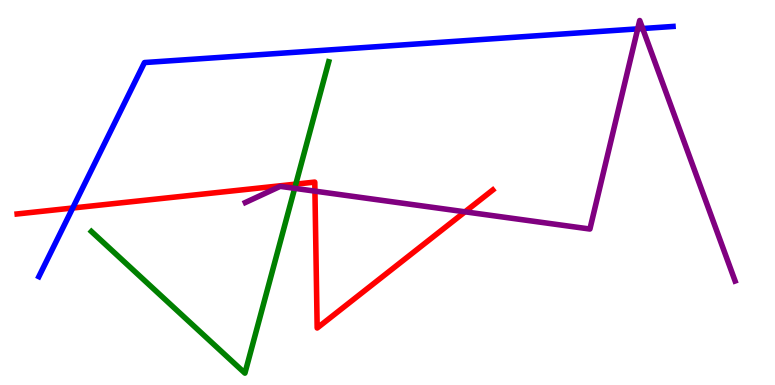[{'lines': ['blue', 'red'], 'intersections': [{'x': 0.938, 'y': 4.6}]}, {'lines': ['green', 'red'], 'intersections': [{'x': 3.82, 'y': 5.22}]}, {'lines': ['purple', 'red'], 'intersections': [{'x': 4.06, 'y': 5.04}, {'x': 6.0, 'y': 4.5}]}, {'lines': ['blue', 'green'], 'intersections': []}, {'lines': ['blue', 'purple'], 'intersections': [{'x': 8.23, 'y': 9.25}, {'x': 8.29, 'y': 9.26}]}, {'lines': ['green', 'purple'], 'intersections': [{'x': 3.8, 'y': 5.11}]}]